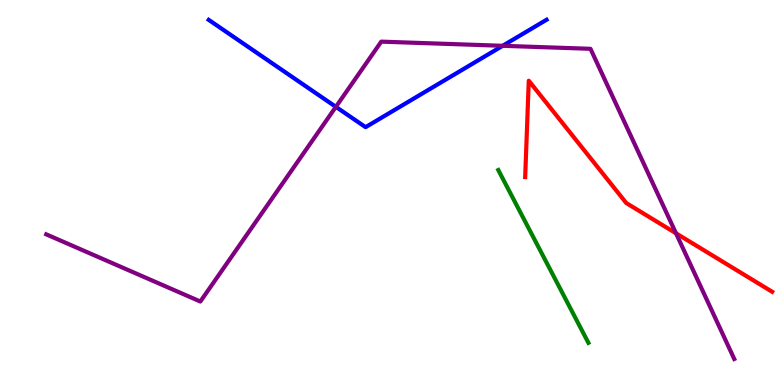[{'lines': ['blue', 'red'], 'intersections': []}, {'lines': ['green', 'red'], 'intersections': []}, {'lines': ['purple', 'red'], 'intersections': [{'x': 8.72, 'y': 3.94}]}, {'lines': ['blue', 'green'], 'intersections': []}, {'lines': ['blue', 'purple'], 'intersections': [{'x': 4.33, 'y': 7.22}, {'x': 6.49, 'y': 8.81}]}, {'lines': ['green', 'purple'], 'intersections': []}]